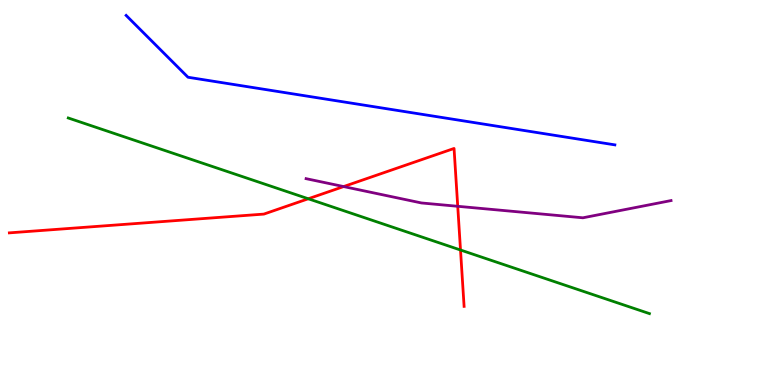[{'lines': ['blue', 'red'], 'intersections': []}, {'lines': ['green', 'red'], 'intersections': [{'x': 3.98, 'y': 4.84}, {'x': 5.94, 'y': 3.51}]}, {'lines': ['purple', 'red'], 'intersections': [{'x': 4.43, 'y': 5.15}, {'x': 5.91, 'y': 4.64}]}, {'lines': ['blue', 'green'], 'intersections': []}, {'lines': ['blue', 'purple'], 'intersections': []}, {'lines': ['green', 'purple'], 'intersections': []}]